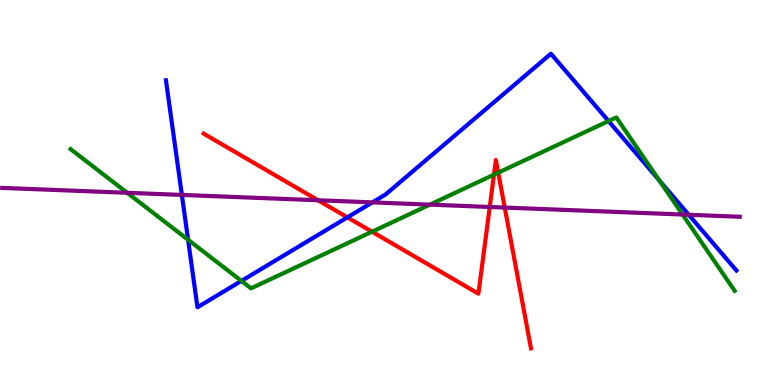[{'lines': ['blue', 'red'], 'intersections': [{'x': 4.48, 'y': 4.35}]}, {'lines': ['green', 'red'], 'intersections': [{'x': 4.8, 'y': 3.98}, {'x': 6.37, 'y': 5.46}, {'x': 6.43, 'y': 5.52}]}, {'lines': ['purple', 'red'], 'intersections': [{'x': 4.1, 'y': 4.8}, {'x': 6.32, 'y': 4.62}, {'x': 6.51, 'y': 4.61}]}, {'lines': ['blue', 'green'], 'intersections': [{'x': 2.43, 'y': 3.77}, {'x': 3.11, 'y': 2.7}, {'x': 7.85, 'y': 6.86}, {'x': 8.5, 'y': 5.32}]}, {'lines': ['blue', 'purple'], 'intersections': [{'x': 2.35, 'y': 4.94}, {'x': 4.8, 'y': 4.74}, {'x': 8.89, 'y': 4.42}]}, {'lines': ['green', 'purple'], 'intersections': [{'x': 1.64, 'y': 4.99}, {'x': 5.55, 'y': 4.68}, {'x': 8.81, 'y': 4.43}]}]